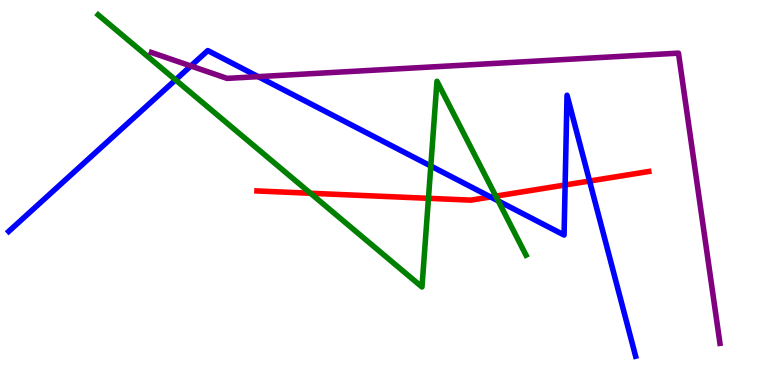[{'lines': ['blue', 'red'], 'intersections': [{'x': 6.33, 'y': 4.88}, {'x': 7.29, 'y': 5.2}, {'x': 7.61, 'y': 5.3}]}, {'lines': ['green', 'red'], 'intersections': [{'x': 4.01, 'y': 4.98}, {'x': 5.53, 'y': 4.85}, {'x': 6.4, 'y': 4.91}]}, {'lines': ['purple', 'red'], 'intersections': []}, {'lines': ['blue', 'green'], 'intersections': [{'x': 2.27, 'y': 7.93}, {'x': 5.56, 'y': 5.69}, {'x': 6.43, 'y': 4.78}]}, {'lines': ['blue', 'purple'], 'intersections': [{'x': 2.46, 'y': 8.29}, {'x': 3.33, 'y': 8.01}]}, {'lines': ['green', 'purple'], 'intersections': []}]